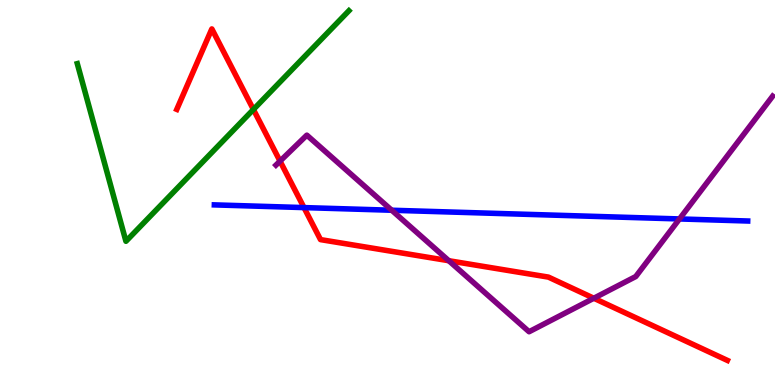[{'lines': ['blue', 'red'], 'intersections': [{'x': 3.92, 'y': 4.61}]}, {'lines': ['green', 'red'], 'intersections': [{'x': 3.27, 'y': 7.16}]}, {'lines': ['purple', 'red'], 'intersections': [{'x': 3.61, 'y': 5.81}, {'x': 5.79, 'y': 3.23}, {'x': 7.66, 'y': 2.25}]}, {'lines': ['blue', 'green'], 'intersections': []}, {'lines': ['blue', 'purple'], 'intersections': [{'x': 5.05, 'y': 4.54}, {'x': 8.77, 'y': 4.31}]}, {'lines': ['green', 'purple'], 'intersections': []}]